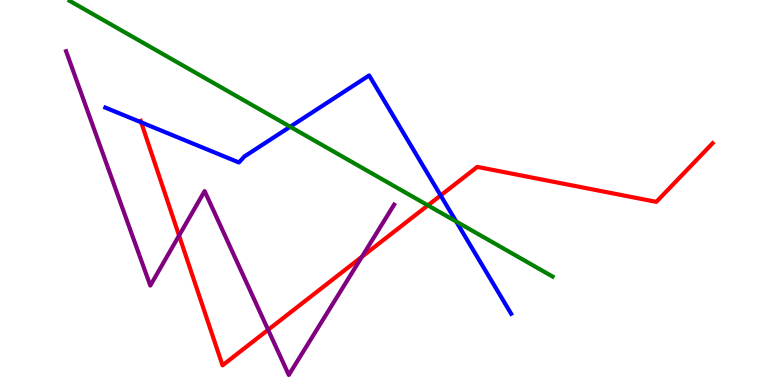[{'lines': ['blue', 'red'], 'intersections': [{'x': 1.82, 'y': 6.82}, {'x': 5.69, 'y': 4.92}]}, {'lines': ['green', 'red'], 'intersections': [{'x': 5.52, 'y': 4.67}]}, {'lines': ['purple', 'red'], 'intersections': [{'x': 2.31, 'y': 3.88}, {'x': 3.46, 'y': 1.43}, {'x': 4.67, 'y': 3.33}]}, {'lines': ['blue', 'green'], 'intersections': [{'x': 3.74, 'y': 6.71}, {'x': 5.89, 'y': 4.25}]}, {'lines': ['blue', 'purple'], 'intersections': []}, {'lines': ['green', 'purple'], 'intersections': []}]